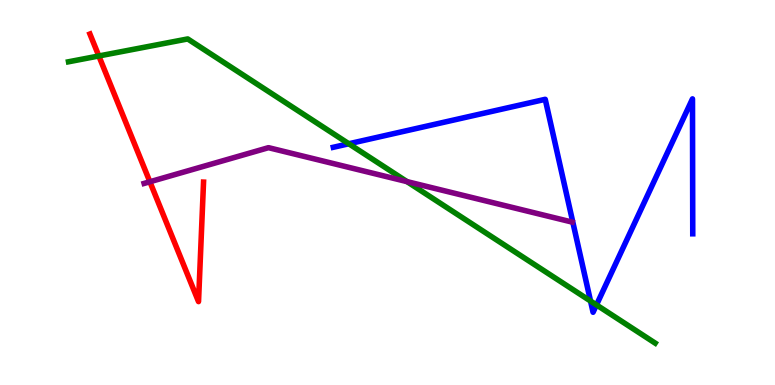[{'lines': ['blue', 'red'], 'intersections': []}, {'lines': ['green', 'red'], 'intersections': [{'x': 1.28, 'y': 8.55}]}, {'lines': ['purple', 'red'], 'intersections': [{'x': 1.93, 'y': 5.28}]}, {'lines': ['blue', 'green'], 'intersections': [{'x': 4.5, 'y': 6.27}, {'x': 7.62, 'y': 2.18}, {'x': 7.7, 'y': 2.08}]}, {'lines': ['blue', 'purple'], 'intersections': []}, {'lines': ['green', 'purple'], 'intersections': [{'x': 5.25, 'y': 5.28}]}]